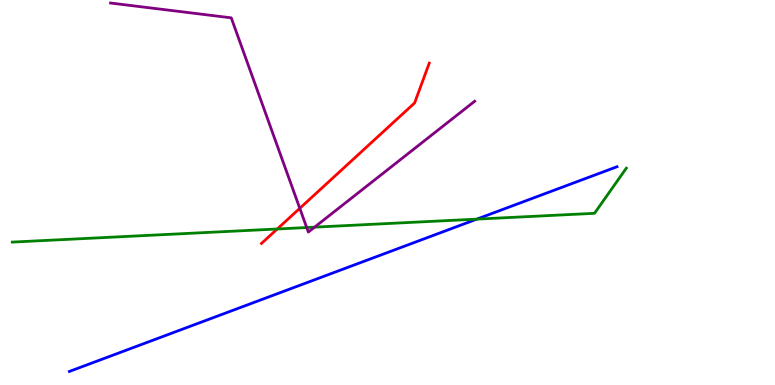[{'lines': ['blue', 'red'], 'intersections': []}, {'lines': ['green', 'red'], 'intersections': [{'x': 3.58, 'y': 4.05}]}, {'lines': ['purple', 'red'], 'intersections': [{'x': 3.87, 'y': 4.59}]}, {'lines': ['blue', 'green'], 'intersections': [{'x': 6.15, 'y': 4.31}]}, {'lines': ['blue', 'purple'], 'intersections': []}, {'lines': ['green', 'purple'], 'intersections': [{'x': 3.96, 'y': 4.09}, {'x': 4.06, 'y': 4.1}]}]